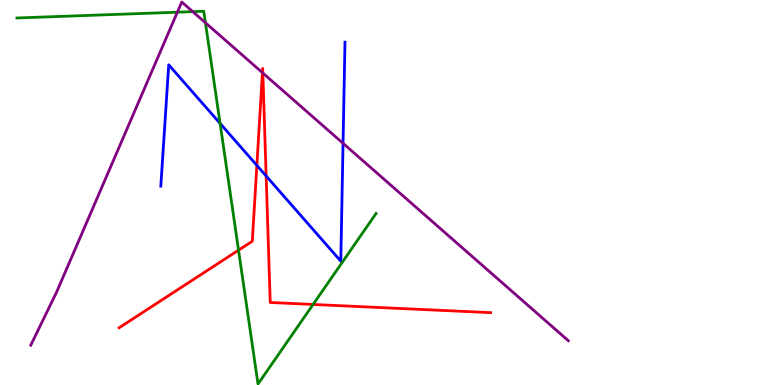[{'lines': ['blue', 'red'], 'intersections': [{'x': 3.31, 'y': 5.7}, {'x': 3.43, 'y': 5.43}]}, {'lines': ['green', 'red'], 'intersections': [{'x': 3.08, 'y': 3.5}, {'x': 4.04, 'y': 2.09}]}, {'lines': ['purple', 'red'], 'intersections': [{'x': 3.39, 'y': 8.11}, {'x': 3.39, 'y': 8.1}]}, {'lines': ['blue', 'green'], 'intersections': [{'x': 2.84, 'y': 6.79}]}, {'lines': ['blue', 'purple'], 'intersections': [{'x': 4.43, 'y': 6.28}]}, {'lines': ['green', 'purple'], 'intersections': [{'x': 2.29, 'y': 9.68}, {'x': 2.49, 'y': 9.7}, {'x': 2.65, 'y': 9.41}]}]